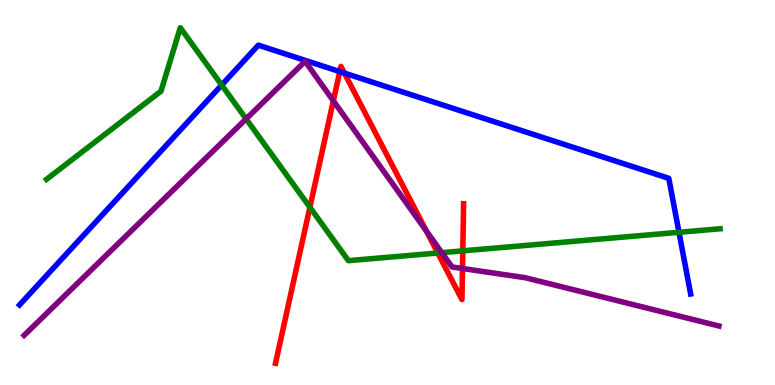[{'lines': ['blue', 'red'], 'intersections': [{'x': 4.38, 'y': 8.14}, {'x': 4.44, 'y': 8.1}]}, {'lines': ['green', 'red'], 'intersections': [{'x': 4.0, 'y': 4.62}, {'x': 5.65, 'y': 3.43}, {'x': 5.97, 'y': 3.48}]}, {'lines': ['purple', 'red'], 'intersections': [{'x': 4.3, 'y': 7.38}, {'x': 5.5, 'y': 4.0}, {'x': 5.97, 'y': 3.03}]}, {'lines': ['blue', 'green'], 'intersections': [{'x': 2.86, 'y': 7.79}, {'x': 8.76, 'y': 3.97}]}, {'lines': ['blue', 'purple'], 'intersections': []}, {'lines': ['green', 'purple'], 'intersections': [{'x': 3.18, 'y': 6.91}, {'x': 5.7, 'y': 3.44}]}]